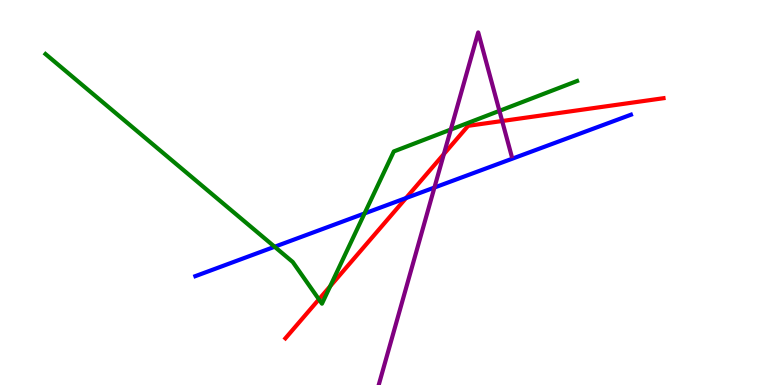[{'lines': ['blue', 'red'], 'intersections': [{'x': 5.24, 'y': 4.86}]}, {'lines': ['green', 'red'], 'intersections': [{'x': 4.12, 'y': 2.22}, {'x': 4.26, 'y': 2.57}]}, {'lines': ['purple', 'red'], 'intersections': [{'x': 5.73, 'y': 6.0}, {'x': 6.48, 'y': 6.86}]}, {'lines': ['blue', 'green'], 'intersections': [{'x': 3.54, 'y': 3.59}, {'x': 4.7, 'y': 4.46}]}, {'lines': ['blue', 'purple'], 'intersections': [{'x': 5.61, 'y': 5.13}]}, {'lines': ['green', 'purple'], 'intersections': [{'x': 5.82, 'y': 6.64}, {'x': 6.44, 'y': 7.12}]}]